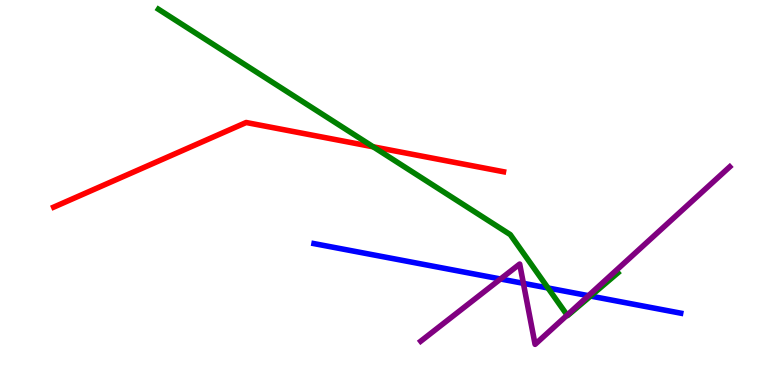[{'lines': ['blue', 'red'], 'intersections': []}, {'lines': ['green', 'red'], 'intersections': [{'x': 4.82, 'y': 6.19}]}, {'lines': ['purple', 'red'], 'intersections': []}, {'lines': ['blue', 'green'], 'intersections': [{'x': 7.07, 'y': 2.52}, {'x': 7.62, 'y': 2.31}]}, {'lines': ['blue', 'purple'], 'intersections': [{'x': 6.46, 'y': 2.75}, {'x': 6.75, 'y': 2.64}, {'x': 7.59, 'y': 2.32}]}, {'lines': ['green', 'purple'], 'intersections': [{'x': 7.32, 'y': 1.82}]}]